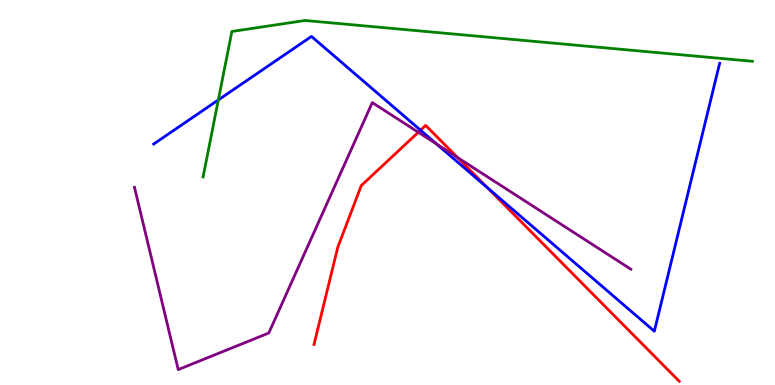[{'lines': ['blue', 'red'], 'intersections': [{'x': 5.43, 'y': 6.62}, {'x': 6.29, 'y': 5.12}]}, {'lines': ['green', 'red'], 'intersections': []}, {'lines': ['purple', 'red'], 'intersections': [{'x': 5.4, 'y': 6.56}, {'x': 5.9, 'y': 5.91}]}, {'lines': ['blue', 'green'], 'intersections': [{'x': 2.82, 'y': 7.4}]}, {'lines': ['blue', 'purple'], 'intersections': [{'x': 5.63, 'y': 6.26}]}, {'lines': ['green', 'purple'], 'intersections': []}]